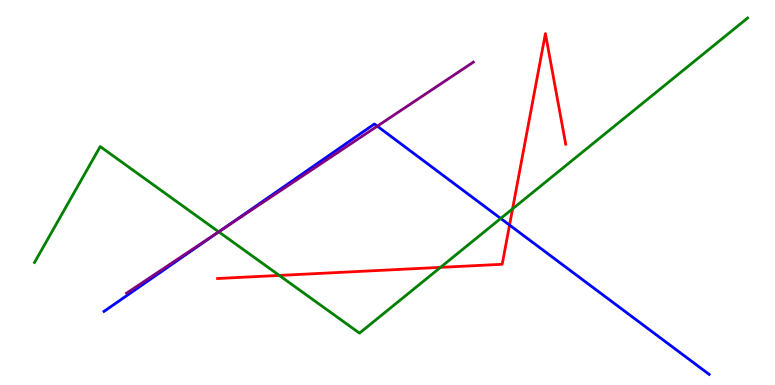[{'lines': ['blue', 'red'], 'intersections': [{'x': 6.57, 'y': 4.15}]}, {'lines': ['green', 'red'], 'intersections': [{'x': 3.6, 'y': 2.85}, {'x': 5.68, 'y': 3.06}, {'x': 6.61, 'y': 4.58}]}, {'lines': ['purple', 'red'], 'intersections': []}, {'lines': ['blue', 'green'], 'intersections': [{'x': 2.82, 'y': 3.98}, {'x': 6.46, 'y': 4.33}]}, {'lines': ['blue', 'purple'], 'intersections': [{'x': 2.86, 'y': 4.03}, {'x': 4.87, 'y': 6.72}]}, {'lines': ['green', 'purple'], 'intersections': [{'x': 2.82, 'y': 3.98}]}]